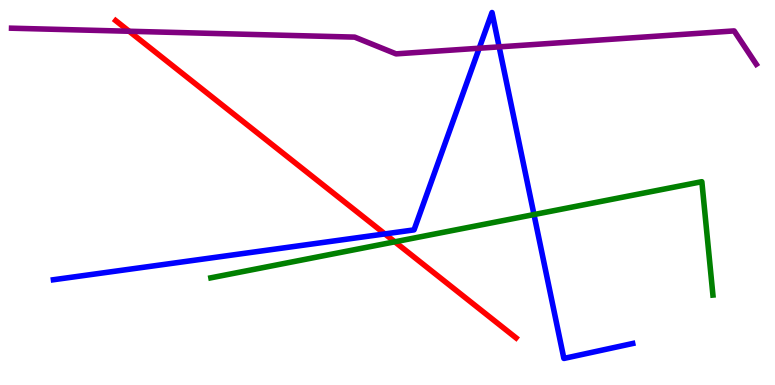[{'lines': ['blue', 'red'], 'intersections': [{'x': 4.97, 'y': 3.92}]}, {'lines': ['green', 'red'], 'intersections': [{'x': 5.09, 'y': 3.72}]}, {'lines': ['purple', 'red'], 'intersections': [{'x': 1.67, 'y': 9.19}]}, {'lines': ['blue', 'green'], 'intersections': [{'x': 6.89, 'y': 4.43}]}, {'lines': ['blue', 'purple'], 'intersections': [{'x': 6.18, 'y': 8.75}, {'x': 6.44, 'y': 8.78}]}, {'lines': ['green', 'purple'], 'intersections': []}]